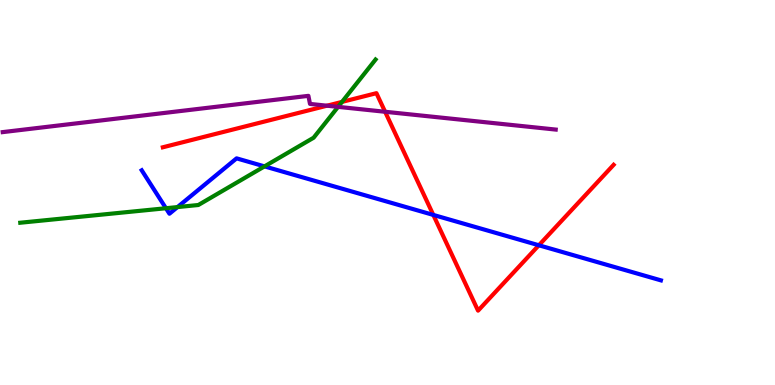[{'lines': ['blue', 'red'], 'intersections': [{'x': 5.59, 'y': 4.42}, {'x': 6.95, 'y': 3.63}]}, {'lines': ['green', 'red'], 'intersections': [{'x': 4.41, 'y': 7.35}]}, {'lines': ['purple', 'red'], 'intersections': [{'x': 4.22, 'y': 7.25}, {'x': 4.97, 'y': 7.1}]}, {'lines': ['blue', 'green'], 'intersections': [{'x': 2.14, 'y': 4.59}, {'x': 2.29, 'y': 4.62}, {'x': 3.41, 'y': 5.68}]}, {'lines': ['blue', 'purple'], 'intersections': []}, {'lines': ['green', 'purple'], 'intersections': [{'x': 4.36, 'y': 7.22}]}]